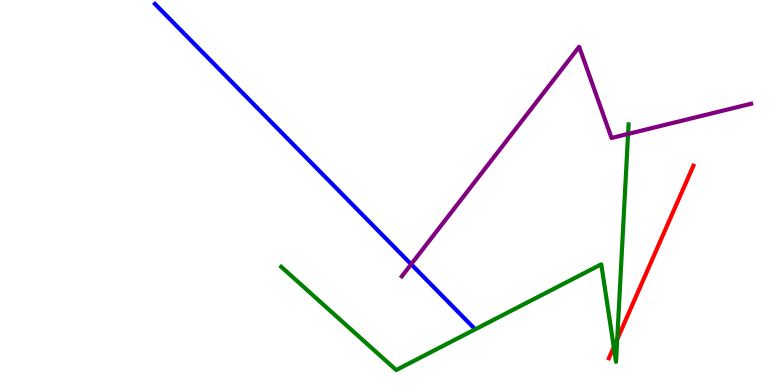[{'lines': ['blue', 'red'], 'intersections': []}, {'lines': ['green', 'red'], 'intersections': [{'x': 7.92, 'y': 0.984}, {'x': 7.96, 'y': 1.19}]}, {'lines': ['purple', 'red'], 'intersections': []}, {'lines': ['blue', 'green'], 'intersections': []}, {'lines': ['blue', 'purple'], 'intersections': [{'x': 5.31, 'y': 3.14}]}, {'lines': ['green', 'purple'], 'intersections': [{'x': 8.1, 'y': 6.52}]}]